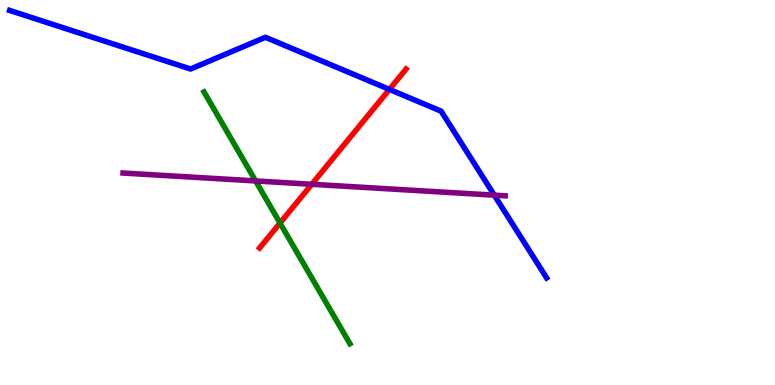[{'lines': ['blue', 'red'], 'intersections': [{'x': 5.02, 'y': 7.68}]}, {'lines': ['green', 'red'], 'intersections': [{'x': 3.61, 'y': 4.21}]}, {'lines': ['purple', 'red'], 'intersections': [{'x': 4.02, 'y': 5.21}]}, {'lines': ['blue', 'green'], 'intersections': []}, {'lines': ['blue', 'purple'], 'intersections': [{'x': 6.38, 'y': 4.93}]}, {'lines': ['green', 'purple'], 'intersections': [{'x': 3.3, 'y': 5.3}]}]